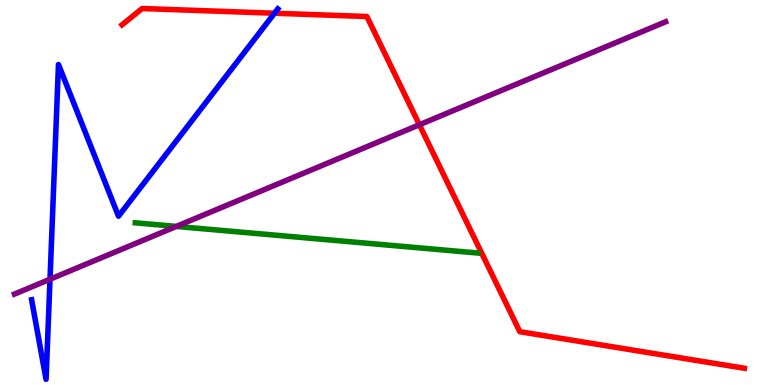[{'lines': ['blue', 'red'], 'intersections': [{'x': 3.54, 'y': 9.66}]}, {'lines': ['green', 'red'], 'intersections': []}, {'lines': ['purple', 'red'], 'intersections': [{'x': 5.41, 'y': 6.76}]}, {'lines': ['blue', 'green'], 'intersections': []}, {'lines': ['blue', 'purple'], 'intersections': [{'x': 0.645, 'y': 2.75}]}, {'lines': ['green', 'purple'], 'intersections': [{'x': 2.27, 'y': 4.12}]}]